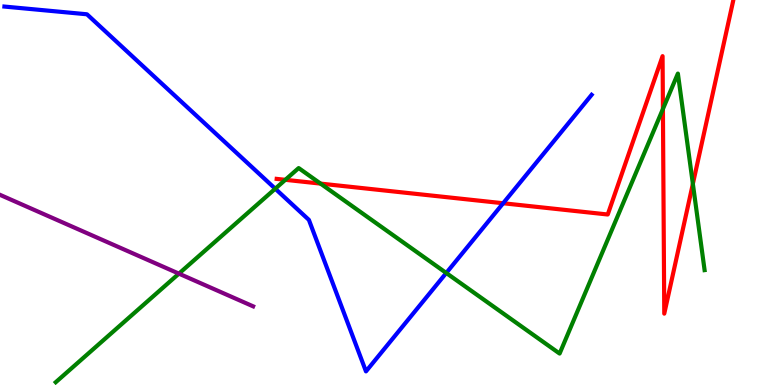[{'lines': ['blue', 'red'], 'intersections': [{'x': 6.49, 'y': 4.72}]}, {'lines': ['green', 'red'], 'intersections': [{'x': 3.68, 'y': 5.33}, {'x': 4.14, 'y': 5.23}, {'x': 8.55, 'y': 7.17}, {'x': 8.94, 'y': 5.23}]}, {'lines': ['purple', 'red'], 'intersections': []}, {'lines': ['blue', 'green'], 'intersections': [{'x': 3.55, 'y': 5.1}, {'x': 5.76, 'y': 2.91}]}, {'lines': ['blue', 'purple'], 'intersections': []}, {'lines': ['green', 'purple'], 'intersections': [{'x': 2.31, 'y': 2.89}]}]